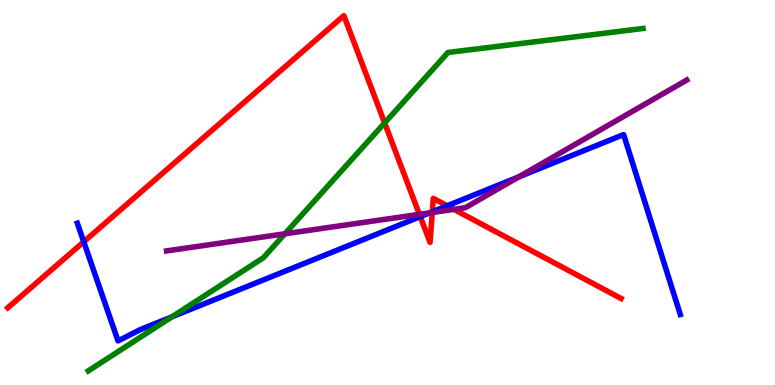[{'lines': ['blue', 'red'], 'intersections': [{'x': 1.08, 'y': 3.72}, {'x': 5.42, 'y': 4.37}, {'x': 5.58, 'y': 4.5}, {'x': 5.77, 'y': 4.66}]}, {'lines': ['green', 'red'], 'intersections': [{'x': 4.96, 'y': 6.81}]}, {'lines': ['purple', 'red'], 'intersections': [{'x': 5.41, 'y': 4.43}, {'x': 5.58, 'y': 4.48}, {'x': 5.86, 'y': 4.56}]}, {'lines': ['blue', 'green'], 'intersections': [{'x': 2.22, 'y': 1.77}]}, {'lines': ['blue', 'purple'], 'intersections': [{'x': 5.54, 'y': 4.47}, {'x': 6.69, 'y': 5.41}]}, {'lines': ['green', 'purple'], 'intersections': [{'x': 3.68, 'y': 3.93}]}]